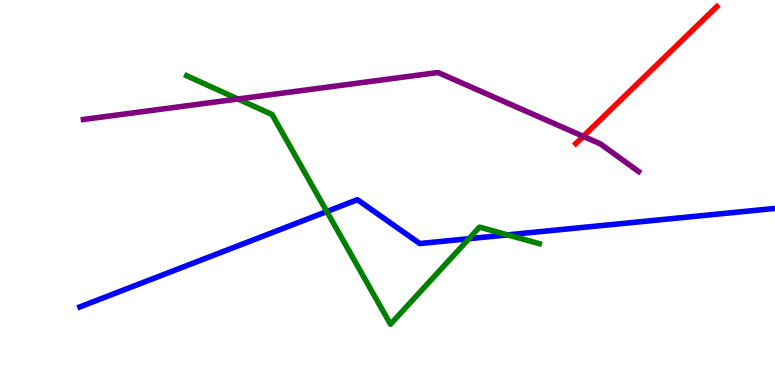[{'lines': ['blue', 'red'], 'intersections': []}, {'lines': ['green', 'red'], 'intersections': []}, {'lines': ['purple', 'red'], 'intersections': [{'x': 7.53, 'y': 6.46}]}, {'lines': ['blue', 'green'], 'intersections': [{'x': 4.22, 'y': 4.51}, {'x': 6.05, 'y': 3.8}, {'x': 6.55, 'y': 3.9}]}, {'lines': ['blue', 'purple'], 'intersections': []}, {'lines': ['green', 'purple'], 'intersections': [{'x': 3.07, 'y': 7.43}]}]